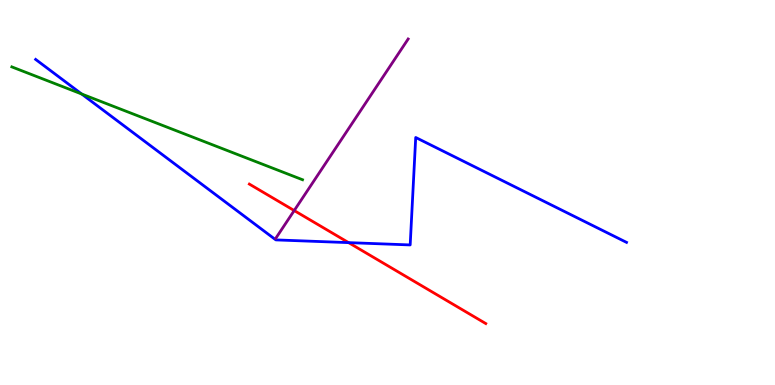[{'lines': ['blue', 'red'], 'intersections': [{'x': 4.5, 'y': 3.7}]}, {'lines': ['green', 'red'], 'intersections': []}, {'lines': ['purple', 'red'], 'intersections': [{'x': 3.8, 'y': 4.53}]}, {'lines': ['blue', 'green'], 'intersections': [{'x': 1.05, 'y': 7.56}]}, {'lines': ['blue', 'purple'], 'intersections': []}, {'lines': ['green', 'purple'], 'intersections': []}]